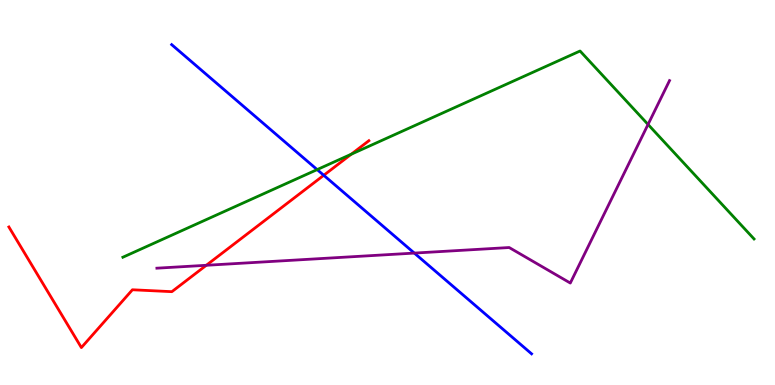[{'lines': ['blue', 'red'], 'intersections': [{'x': 4.18, 'y': 5.45}]}, {'lines': ['green', 'red'], 'intersections': [{'x': 4.53, 'y': 5.99}]}, {'lines': ['purple', 'red'], 'intersections': [{'x': 2.66, 'y': 3.11}]}, {'lines': ['blue', 'green'], 'intersections': [{'x': 4.09, 'y': 5.59}]}, {'lines': ['blue', 'purple'], 'intersections': [{'x': 5.35, 'y': 3.43}]}, {'lines': ['green', 'purple'], 'intersections': [{'x': 8.36, 'y': 6.77}]}]